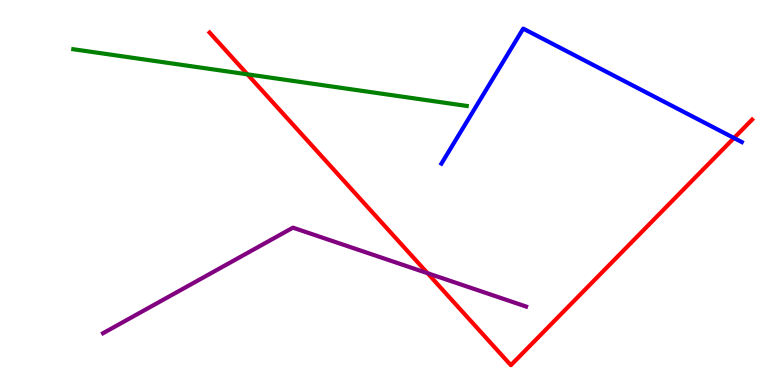[{'lines': ['blue', 'red'], 'intersections': [{'x': 9.47, 'y': 6.42}]}, {'lines': ['green', 'red'], 'intersections': [{'x': 3.19, 'y': 8.07}]}, {'lines': ['purple', 'red'], 'intersections': [{'x': 5.52, 'y': 2.9}]}, {'lines': ['blue', 'green'], 'intersections': []}, {'lines': ['blue', 'purple'], 'intersections': []}, {'lines': ['green', 'purple'], 'intersections': []}]